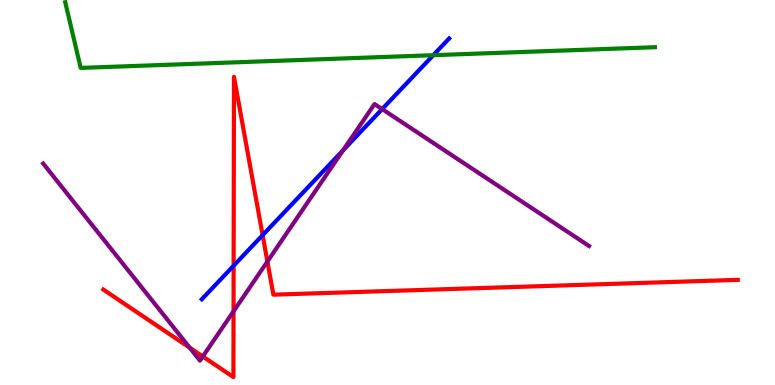[{'lines': ['blue', 'red'], 'intersections': [{'x': 3.01, 'y': 3.1}, {'x': 3.39, 'y': 3.89}]}, {'lines': ['green', 'red'], 'intersections': []}, {'lines': ['purple', 'red'], 'intersections': [{'x': 2.45, 'y': 0.97}, {'x': 2.62, 'y': 0.74}, {'x': 3.01, 'y': 1.91}, {'x': 3.45, 'y': 3.21}]}, {'lines': ['blue', 'green'], 'intersections': [{'x': 5.59, 'y': 8.57}]}, {'lines': ['blue', 'purple'], 'intersections': [{'x': 4.43, 'y': 6.09}, {'x': 4.93, 'y': 7.17}]}, {'lines': ['green', 'purple'], 'intersections': []}]